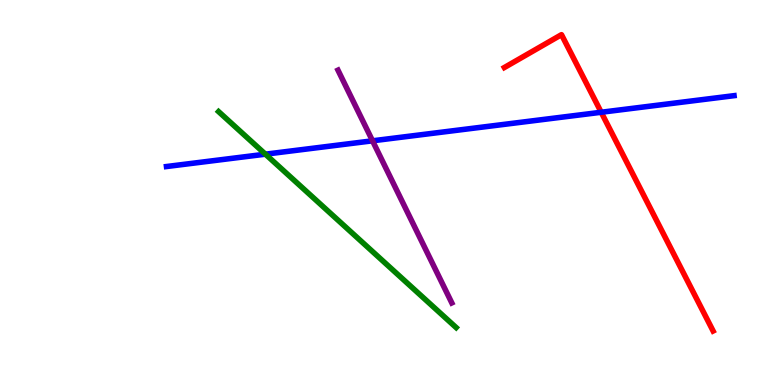[{'lines': ['blue', 'red'], 'intersections': [{'x': 7.76, 'y': 7.08}]}, {'lines': ['green', 'red'], 'intersections': []}, {'lines': ['purple', 'red'], 'intersections': []}, {'lines': ['blue', 'green'], 'intersections': [{'x': 3.42, 'y': 6.0}]}, {'lines': ['blue', 'purple'], 'intersections': [{'x': 4.81, 'y': 6.34}]}, {'lines': ['green', 'purple'], 'intersections': []}]